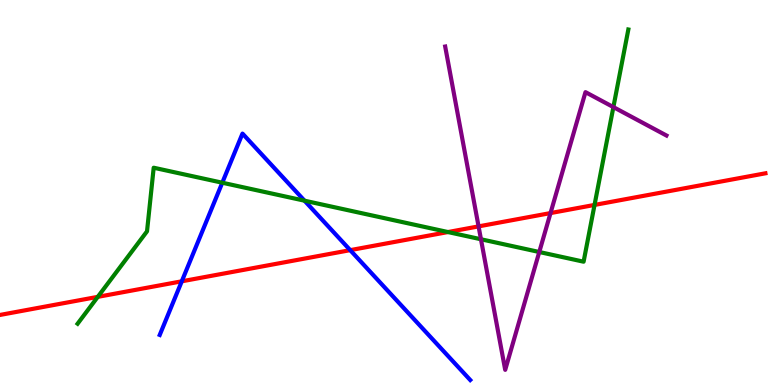[{'lines': ['blue', 'red'], 'intersections': [{'x': 2.35, 'y': 2.69}, {'x': 4.52, 'y': 3.5}]}, {'lines': ['green', 'red'], 'intersections': [{'x': 1.26, 'y': 2.29}, {'x': 5.78, 'y': 3.97}, {'x': 7.67, 'y': 4.68}]}, {'lines': ['purple', 'red'], 'intersections': [{'x': 6.18, 'y': 4.12}, {'x': 7.1, 'y': 4.47}]}, {'lines': ['blue', 'green'], 'intersections': [{'x': 2.87, 'y': 5.25}, {'x': 3.93, 'y': 4.79}]}, {'lines': ['blue', 'purple'], 'intersections': []}, {'lines': ['green', 'purple'], 'intersections': [{'x': 6.21, 'y': 3.79}, {'x': 6.96, 'y': 3.45}, {'x': 7.91, 'y': 7.22}]}]